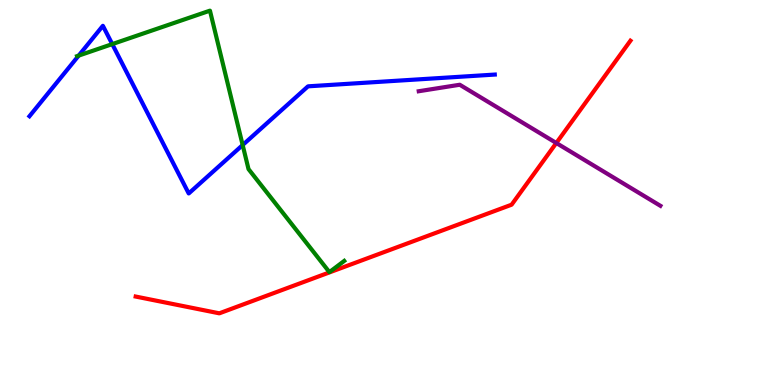[{'lines': ['blue', 'red'], 'intersections': []}, {'lines': ['green', 'red'], 'intersections': []}, {'lines': ['purple', 'red'], 'intersections': [{'x': 7.18, 'y': 6.29}]}, {'lines': ['blue', 'green'], 'intersections': [{'x': 1.02, 'y': 8.56}, {'x': 1.45, 'y': 8.85}, {'x': 3.13, 'y': 6.23}]}, {'lines': ['blue', 'purple'], 'intersections': []}, {'lines': ['green', 'purple'], 'intersections': []}]